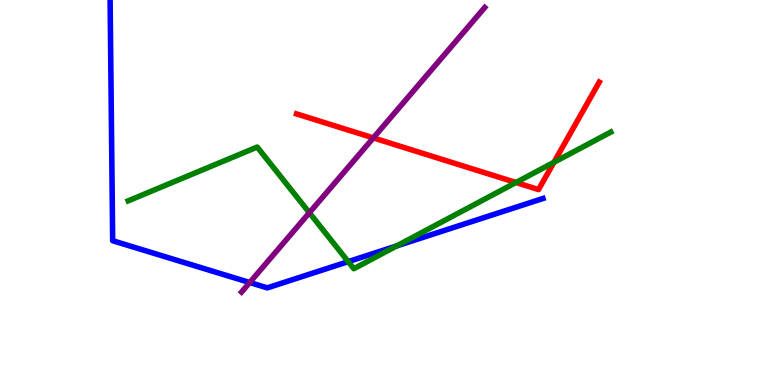[{'lines': ['blue', 'red'], 'intersections': []}, {'lines': ['green', 'red'], 'intersections': [{'x': 6.66, 'y': 5.26}, {'x': 7.15, 'y': 5.78}]}, {'lines': ['purple', 'red'], 'intersections': [{'x': 4.82, 'y': 6.42}]}, {'lines': ['blue', 'green'], 'intersections': [{'x': 4.49, 'y': 3.2}, {'x': 5.12, 'y': 3.61}]}, {'lines': ['blue', 'purple'], 'intersections': [{'x': 3.22, 'y': 2.66}]}, {'lines': ['green', 'purple'], 'intersections': [{'x': 3.99, 'y': 4.47}]}]